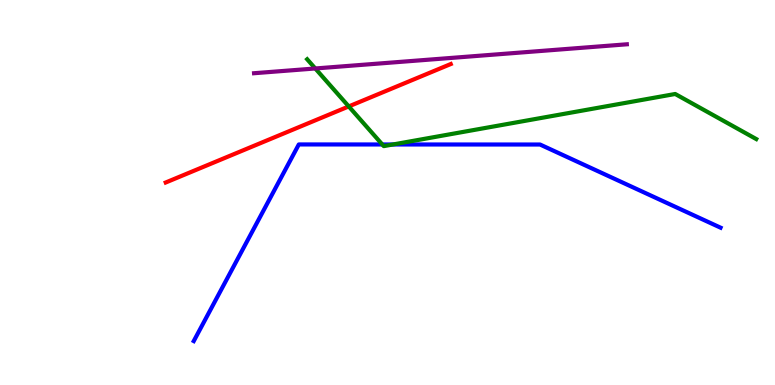[{'lines': ['blue', 'red'], 'intersections': []}, {'lines': ['green', 'red'], 'intersections': [{'x': 4.5, 'y': 7.24}]}, {'lines': ['purple', 'red'], 'intersections': []}, {'lines': ['blue', 'green'], 'intersections': [{'x': 4.93, 'y': 6.25}, {'x': 5.07, 'y': 6.25}]}, {'lines': ['blue', 'purple'], 'intersections': []}, {'lines': ['green', 'purple'], 'intersections': [{'x': 4.07, 'y': 8.22}]}]